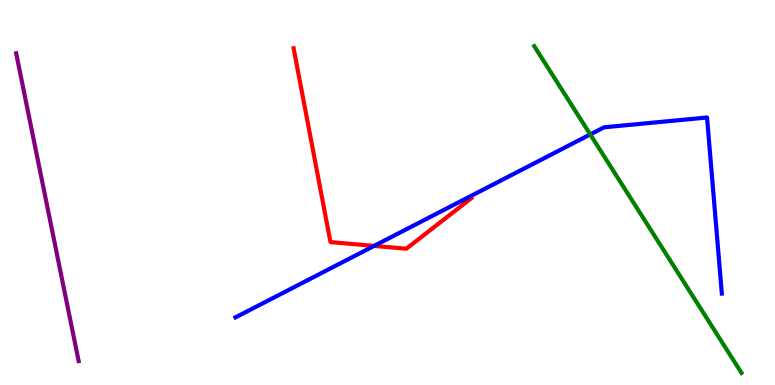[{'lines': ['blue', 'red'], 'intersections': [{'x': 4.83, 'y': 3.61}]}, {'lines': ['green', 'red'], 'intersections': []}, {'lines': ['purple', 'red'], 'intersections': []}, {'lines': ['blue', 'green'], 'intersections': [{'x': 7.62, 'y': 6.51}]}, {'lines': ['blue', 'purple'], 'intersections': []}, {'lines': ['green', 'purple'], 'intersections': []}]